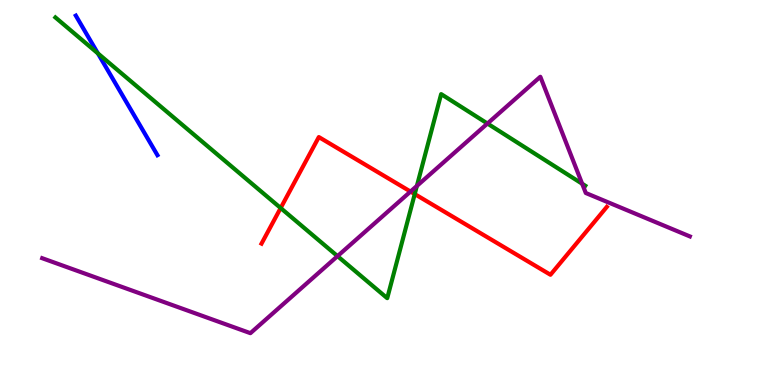[{'lines': ['blue', 'red'], 'intersections': []}, {'lines': ['green', 'red'], 'intersections': [{'x': 3.62, 'y': 4.6}, {'x': 5.35, 'y': 4.96}]}, {'lines': ['purple', 'red'], 'intersections': [{'x': 5.3, 'y': 5.02}]}, {'lines': ['blue', 'green'], 'intersections': [{'x': 1.26, 'y': 8.61}]}, {'lines': ['blue', 'purple'], 'intersections': []}, {'lines': ['green', 'purple'], 'intersections': [{'x': 4.36, 'y': 3.35}, {'x': 5.38, 'y': 5.17}, {'x': 6.29, 'y': 6.79}, {'x': 7.51, 'y': 5.23}]}]